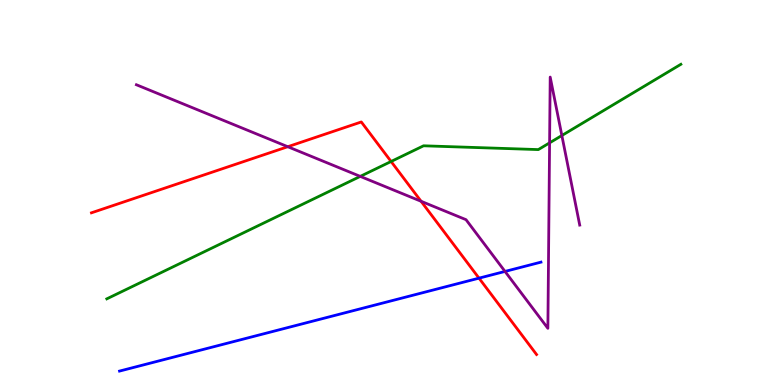[{'lines': ['blue', 'red'], 'intersections': [{'x': 6.18, 'y': 2.78}]}, {'lines': ['green', 'red'], 'intersections': [{'x': 5.05, 'y': 5.81}]}, {'lines': ['purple', 'red'], 'intersections': [{'x': 3.71, 'y': 6.19}, {'x': 5.43, 'y': 4.77}]}, {'lines': ['blue', 'green'], 'intersections': []}, {'lines': ['blue', 'purple'], 'intersections': [{'x': 6.52, 'y': 2.95}]}, {'lines': ['green', 'purple'], 'intersections': [{'x': 4.65, 'y': 5.42}, {'x': 7.09, 'y': 6.29}, {'x': 7.25, 'y': 6.48}]}]